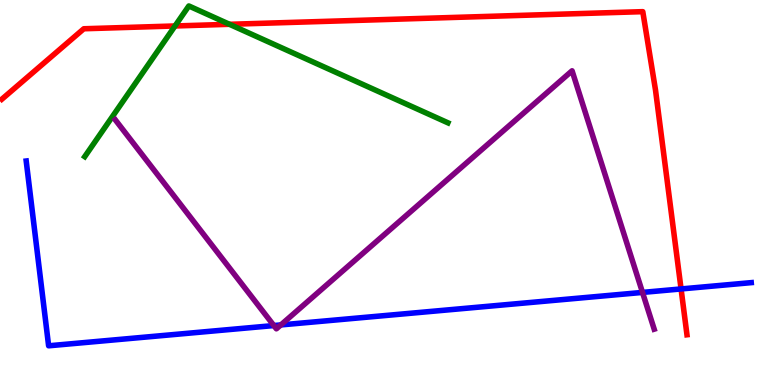[{'lines': ['blue', 'red'], 'intersections': [{'x': 8.79, 'y': 2.49}]}, {'lines': ['green', 'red'], 'intersections': [{'x': 2.26, 'y': 9.33}, {'x': 2.96, 'y': 9.37}]}, {'lines': ['purple', 'red'], 'intersections': []}, {'lines': ['blue', 'green'], 'intersections': []}, {'lines': ['blue', 'purple'], 'intersections': [{'x': 3.53, 'y': 1.54}, {'x': 3.62, 'y': 1.56}, {'x': 8.29, 'y': 2.4}]}, {'lines': ['green', 'purple'], 'intersections': []}]